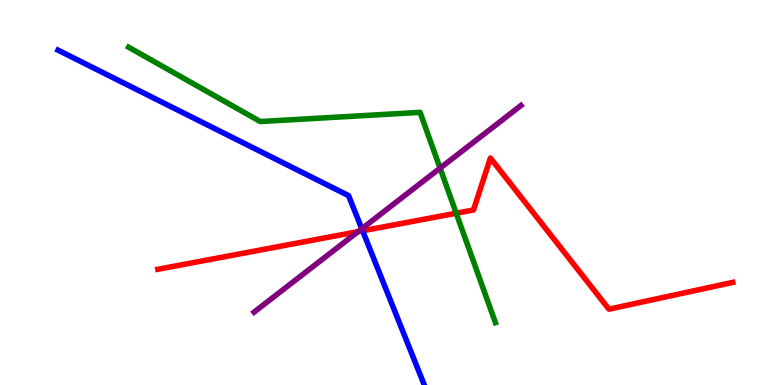[{'lines': ['blue', 'red'], 'intersections': [{'x': 4.68, 'y': 4.01}]}, {'lines': ['green', 'red'], 'intersections': [{'x': 5.89, 'y': 4.46}]}, {'lines': ['purple', 'red'], 'intersections': [{'x': 4.62, 'y': 3.98}]}, {'lines': ['blue', 'green'], 'intersections': []}, {'lines': ['blue', 'purple'], 'intersections': [{'x': 4.67, 'y': 4.06}]}, {'lines': ['green', 'purple'], 'intersections': [{'x': 5.68, 'y': 5.63}]}]